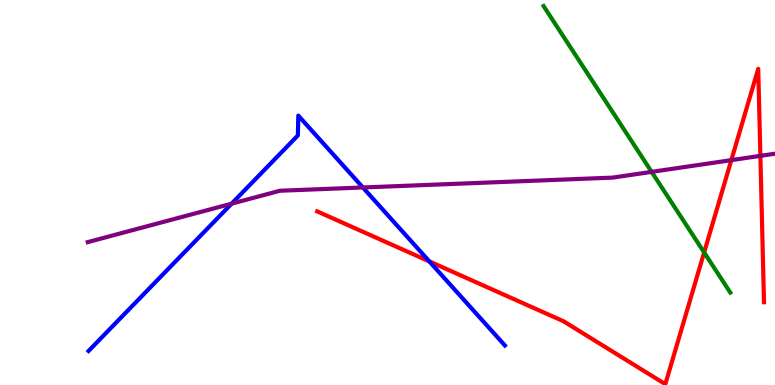[{'lines': ['blue', 'red'], 'intersections': [{'x': 5.54, 'y': 3.21}]}, {'lines': ['green', 'red'], 'intersections': [{'x': 9.09, 'y': 3.44}]}, {'lines': ['purple', 'red'], 'intersections': [{'x': 9.44, 'y': 5.84}, {'x': 9.81, 'y': 5.95}]}, {'lines': ['blue', 'green'], 'intersections': []}, {'lines': ['blue', 'purple'], 'intersections': [{'x': 2.99, 'y': 4.71}, {'x': 4.68, 'y': 5.13}]}, {'lines': ['green', 'purple'], 'intersections': [{'x': 8.41, 'y': 5.54}]}]